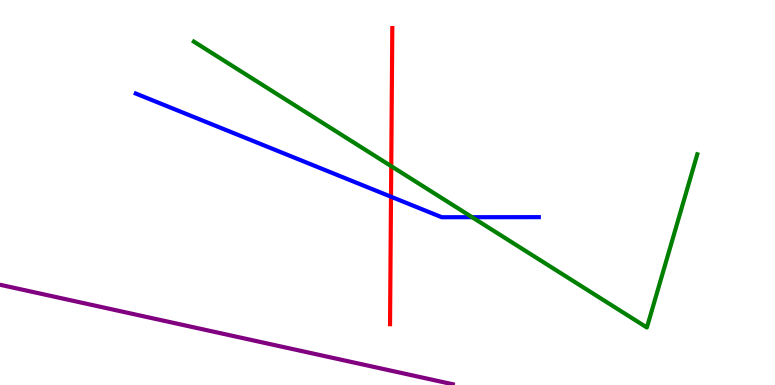[{'lines': ['blue', 'red'], 'intersections': [{'x': 5.05, 'y': 4.89}]}, {'lines': ['green', 'red'], 'intersections': [{'x': 5.05, 'y': 5.68}]}, {'lines': ['purple', 'red'], 'intersections': []}, {'lines': ['blue', 'green'], 'intersections': [{'x': 6.09, 'y': 4.36}]}, {'lines': ['blue', 'purple'], 'intersections': []}, {'lines': ['green', 'purple'], 'intersections': []}]